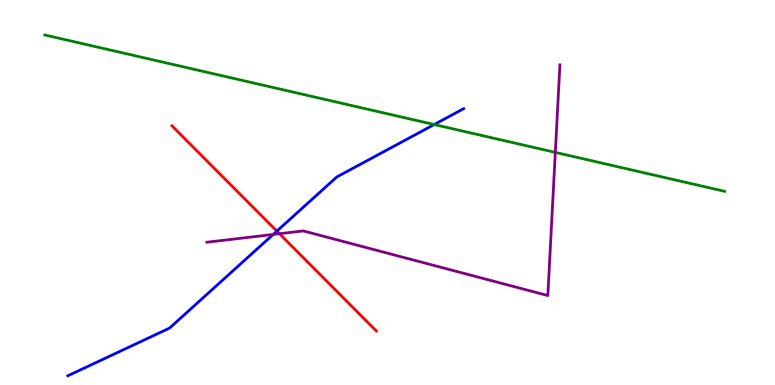[{'lines': ['blue', 'red'], 'intersections': [{'x': 3.57, 'y': 4.0}]}, {'lines': ['green', 'red'], 'intersections': []}, {'lines': ['purple', 'red'], 'intersections': [{'x': 3.61, 'y': 3.93}]}, {'lines': ['blue', 'green'], 'intersections': [{'x': 5.6, 'y': 6.77}]}, {'lines': ['blue', 'purple'], 'intersections': [{'x': 3.53, 'y': 3.91}]}, {'lines': ['green', 'purple'], 'intersections': [{'x': 7.17, 'y': 6.04}]}]